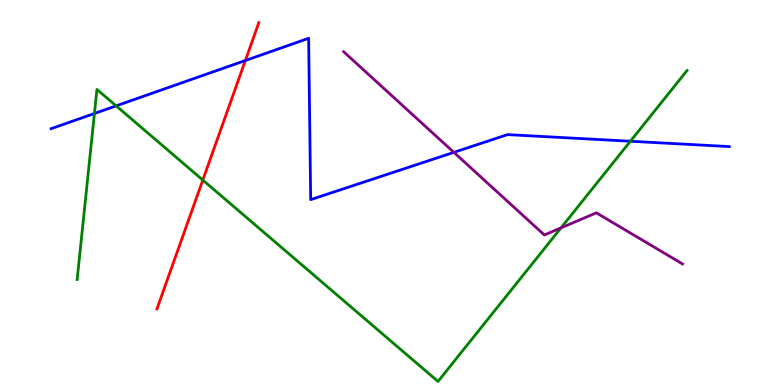[{'lines': ['blue', 'red'], 'intersections': [{'x': 3.17, 'y': 8.43}]}, {'lines': ['green', 'red'], 'intersections': [{'x': 2.62, 'y': 5.32}]}, {'lines': ['purple', 'red'], 'intersections': []}, {'lines': ['blue', 'green'], 'intersections': [{'x': 1.22, 'y': 7.05}, {'x': 1.5, 'y': 7.25}, {'x': 8.13, 'y': 6.33}]}, {'lines': ['blue', 'purple'], 'intersections': [{'x': 5.86, 'y': 6.04}]}, {'lines': ['green', 'purple'], 'intersections': [{'x': 7.24, 'y': 4.08}]}]